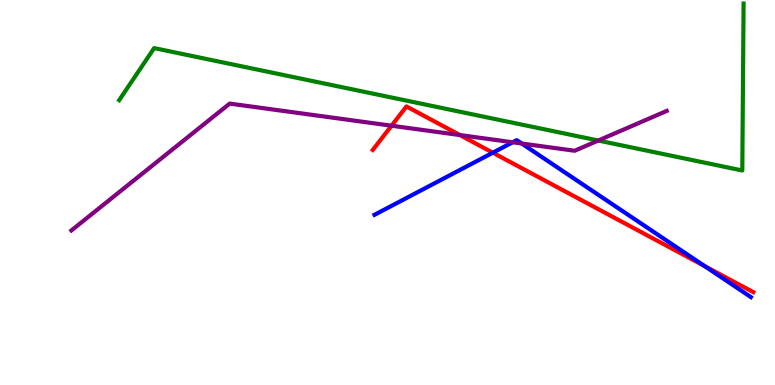[{'lines': ['blue', 'red'], 'intersections': [{'x': 6.36, 'y': 6.03}, {'x': 9.09, 'y': 3.09}]}, {'lines': ['green', 'red'], 'intersections': []}, {'lines': ['purple', 'red'], 'intersections': [{'x': 5.05, 'y': 6.73}, {'x': 5.93, 'y': 6.49}]}, {'lines': ['blue', 'green'], 'intersections': []}, {'lines': ['blue', 'purple'], 'intersections': [{'x': 6.62, 'y': 6.3}, {'x': 6.73, 'y': 6.27}]}, {'lines': ['green', 'purple'], 'intersections': [{'x': 7.72, 'y': 6.35}]}]